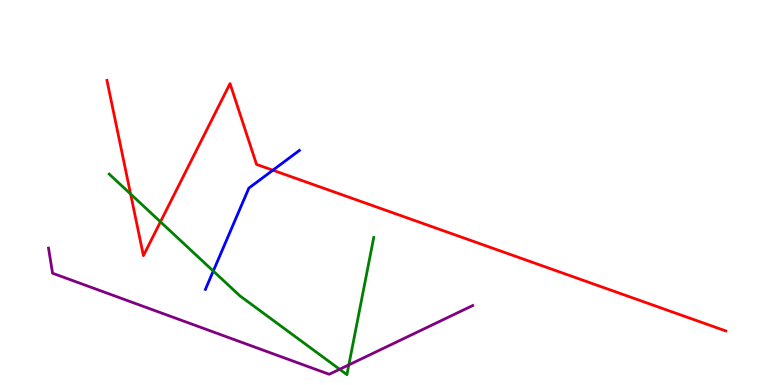[{'lines': ['blue', 'red'], 'intersections': [{'x': 3.52, 'y': 5.58}]}, {'lines': ['green', 'red'], 'intersections': [{'x': 1.69, 'y': 4.96}, {'x': 2.07, 'y': 4.24}]}, {'lines': ['purple', 'red'], 'intersections': []}, {'lines': ['blue', 'green'], 'intersections': [{'x': 2.75, 'y': 2.96}]}, {'lines': ['blue', 'purple'], 'intersections': []}, {'lines': ['green', 'purple'], 'intersections': [{'x': 4.38, 'y': 0.408}, {'x': 4.5, 'y': 0.523}]}]